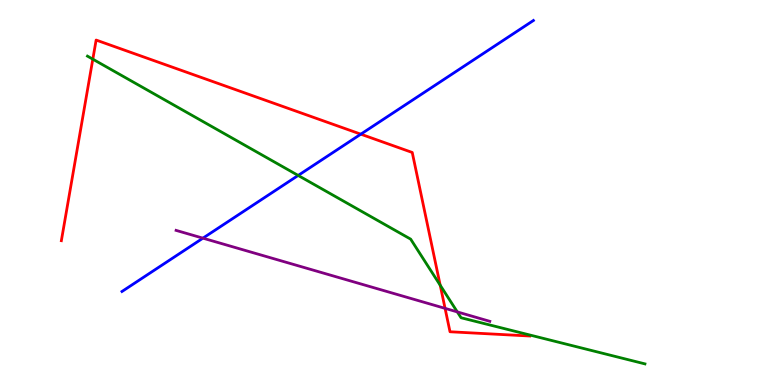[{'lines': ['blue', 'red'], 'intersections': [{'x': 4.66, 'y': 6.51}]}, {'lines': ['green', 'red'], 'intersections': [{'x': 1.2, 'y': 8.46}, {'x': 5.68, 'y': 2.59}]}, {'lines': ['purple', 'red'], 'intersections': [{'x': 5.74, 'y': 1.99}]}, {'lines': ['blue', 'green'], 'intersections': [{'x': 3.85, 'y': 5.44}]}, {'lines': ['blue', 'purple'], 'intersections': [{'x': 2.62, 'y': 3.81}]}, {'lines': ['green', 'purple'], 'intersections': [{'x': 5.9, 'y': 1.9}]}]